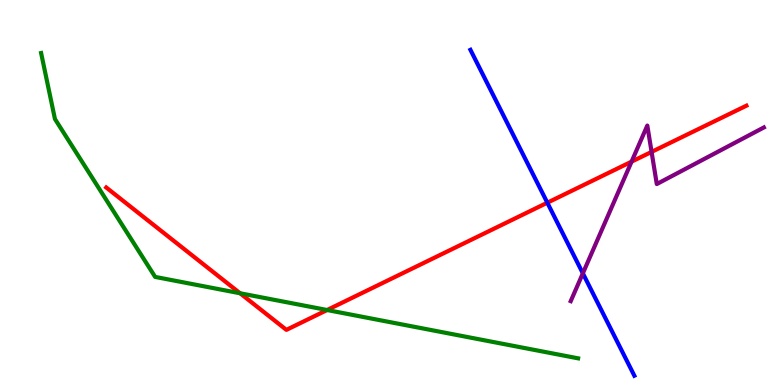[{'lines': ['blue', 'red'], 'intersections': [{'x': 7.06, 'y': 4.73}]}, {'lines': ['green', 'red'], 'intersections': [{'x': 3.1, 'y': 2.38}, {'x': 4.22, 'y': 1.95}]}, {'lines': ['purple', 'red'], 'intersections': [{'x': 8.15, 'y': 5.8}, {'x': 8.41, 'y': 6.05}]}, {'lines': ['blue', 'green'], 'intersections': []}, {'lines': ['blue', 'purple'], 'intersections': [{'x': 7.52, 'y': 2.9}]}, {'lines': ['green', 'purple'], 'intersections': []}]